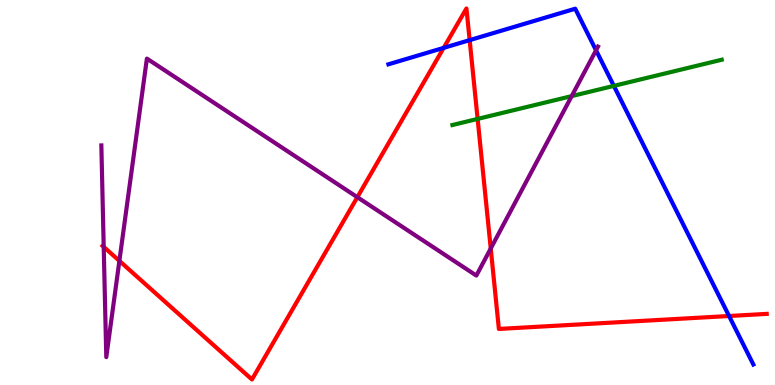[{'lines': ['blue', 'red'], 'intersections': [{'x': 5.72, 'y': 8.76}, {'x': 6.06, 'y': 8.96}, {'x': 9.41, 'y': 1.79}]}, {'lines': ['green', 'red'], 'intersections': [{'x': 6.16, 'y': 6.91}]}, {'lines': ['purple', 'red'], 'intersections': [{'x': 1.34, 'y': 3.59}, {'x': 1.54, 'y': 3.22}, {'x': 4.61, 'y': 4.88}, {'x': 6.33, 'y': 3.55}]}, {'lines': ['blue', 'green'], 'intersections': [{'x': 7.92, 'y': 7.77}]}, {'lines': ['blue', 'purple'], 'intersections': [{'x': 7.69, 'y': 8.69}]}, {'lines': ['green', 'purple'], 'intersections': [{'x': 7.38, 'y': 7.5}]}]